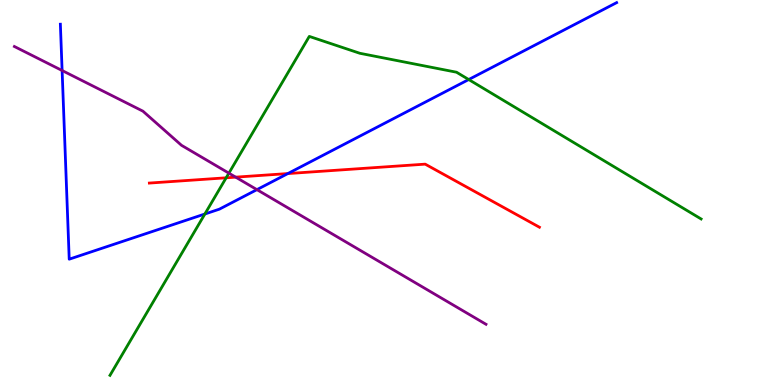[{'lines': ['blue', 'red'], 'intersections': [{'x': 3.71, 'y': 5.49}]}, {'lines': ['green', 'red'], 'intersections': [{'x': 2.92, 'y': 5.38}]}, {'lines': ['purple', 'red'], 'intersections': [{'x': 3.04, 'y': 5.4}]}, {'lines': ['blue', 'green'], 'intersections': [{'x': 2.64, 'y': 4.44}, {'x': 6.05, 'y': 7.93}]}, {'lines': ['blue', 'purple'], 'intersections': [{'x': 0.801, 'y': 8.17}, {'x': 3.32, 'y': 5.07}]}, {'lines': ['green', 'purple'], 'intersections': [{'x': 2.95, 'y': 5.5}]}]